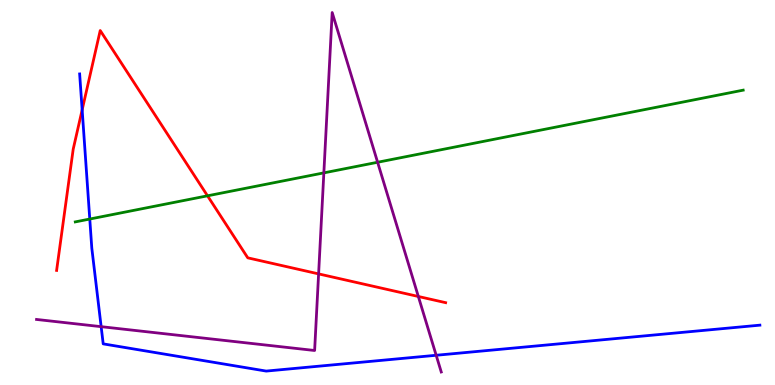[{'lines': ['blue', 'red'], 'intersections': [{'x': 1.06, 'y': 7.15}]}, {'lines': ['green', 'red'], 'intersections': [{'x': 2.68, 'y': 4.91}]}, {'lines': ['purple', 'red'], 'intersections': [{'x': 4.11, 'y': 2.89}, {'x': 5.4, 'y': 2.3}]}, {'lines': ['blue', 'green'], 'intersections': [{'x': 1.16, 'y': 4.31}]}, {'lines': ['blue', 'purple'], 'intersections': [{'x': 1.31, 'y': 1.52}, {'x': 5.63, 'y': 0.772}]}, {'lines': ['green', 'purple'], 'intersections': [{'x': 4.18, 'y': 5.51}, {'x': 4.87, 'y': 5.79}]}]